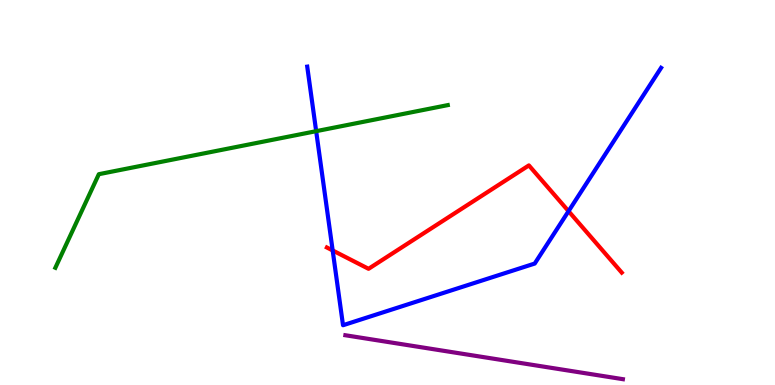[{'lines': ['blue', 'red'], 'intersections': [{'x': 4.29, 'y': 3.49}, {'x': 7.34, 'y': 4.51}]}, {'lines': ['green', 'red'], 'intersections': []}, {'lines': ['purple', 'red'], 'intersections': []}, {'lines': ['blue', 'green'], 'intersections': [{'x': 4.08, 'y': 6.59}]}, {'lines': ['blue', 'purple'], 'intersections': []}, {'lines': ['green', 'purple'], 'intersections': []}]